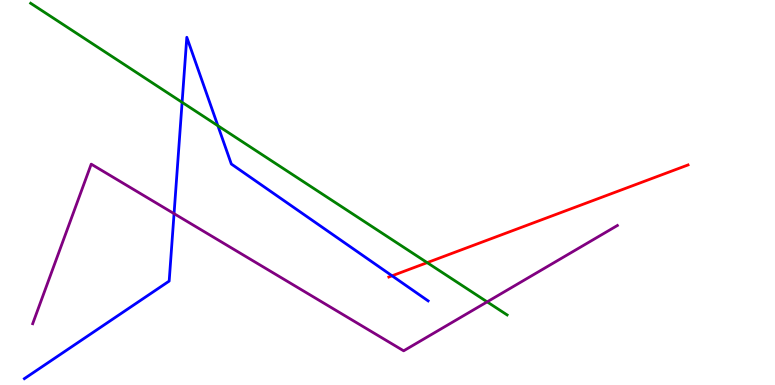[{'lines': ['blue', 'red'], 'intersections': [{'x': 5.06, 'y': 2.84}]}, {'lines': ['green', 'red'], 'intersections': [{'x': 5.51, 'y': 3.18}]}, {'lines': ['purple', 'red'], 'intersections': []}, {'lines': ['blue', 'green'], 'intersections': [{'x': 2.35, 'y': 7.34}, {'x': 2.81, 'y': 6.73}]}, {'lines': ['blue', 'purple'], 'intersections': [{'x': 2.25, 'y': 4.45}]}, {'lines': ['green', 'purple'], 'intersections': [{'x': 6.29, 'y': 2.16}]}]